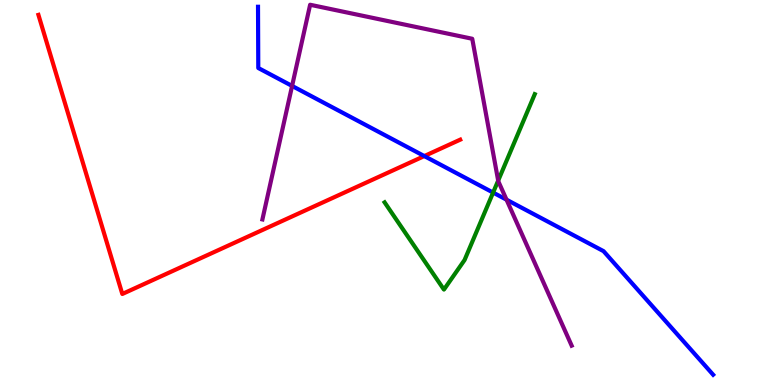[{'lines': ['blue', 'red'], 'intersections': [{'x': 5.47, 'y': 5.95}]}, {'lines': ['green', 'red'], 'intersections': []}, {'lines': ['purple', 'red'], 'intersections': []}, {'lines': ['blue', 'green'], 'intersections': [{'x': 6.36, 'y': 5.0}]}, {'lines': ['blue', 'purple'], 'intersections': [{'x': 3.77, 'y': 7.77}, {'x': 6.54, 'y': 4.81}]}, {'lines': ['green', 'purple'], 'intersections': [{'x': 6.43, 'y': 5.31}]}]